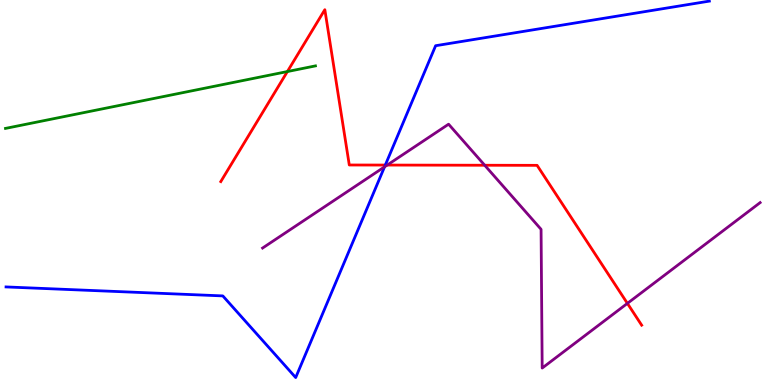[{'lines': ['blue', 'red'], 'intersections': [{'x': 4.97, 'y': 5.71}]}, {'lines': ['green', 'red'], 'intersections': [{'x': 3.71, 'y': 8.14}]}, {'lines': ['purple', 'red'], 'intersections': [{'x': 5.0, 'y': 5.71}, {'x': 6.25, 'y': 5.71}, {'x': 8.1, 'y': 2.12}]}, {'lines': ['blue', 'green'], 'intersections': []}, {'lines': ['blue', 'purple'], 'intersections': [{'x': 4.96, 'y': 5.67}]}, {'lines': ['green', 'purple'], 'intersections': []}]